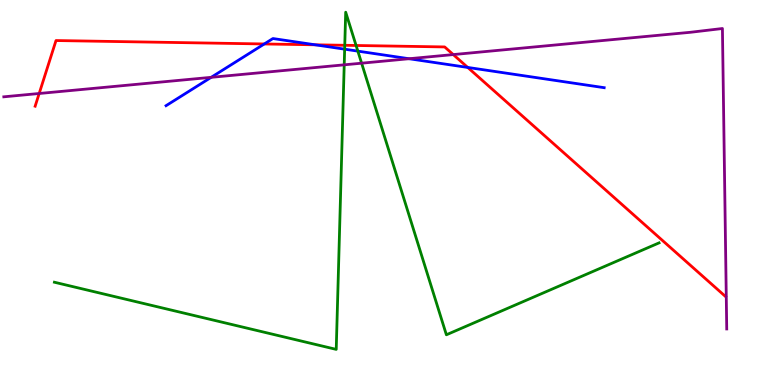[{'lines': ['blue', 'red'], 'intersections': [{'x': 3.41, 'y': 8.86}, {'x': 4.07, 'y': 8.84}, {'x': 6.04, 'y': 8.25}]}, {'lines': ['green', 'red'], 'intersections': [{'x': 4.45, 'y': 8.82}, {'x': 4.59, 'y': 8.82}]}, {'lines': ['purple', 'red'], 'intersections': [{'x': 0.506, 'y': 7.57}, {'x': 5.85, 'y': 8.58}]}, {'lines': ['blue', 'green'], 'intersections': [{'x': 4.45, 'y': 8.72}, {'x': 4.62, 'y': 8.67}]}, {'lines': ['blue', 'purple'], 'intersections': [{'x': 2.73, 'y': 7.99}, {'x': 5.28, 'y': 8.47}]}, {'lines': ['green', 'purple'], 'intersections': [{'x': 4.44, 'y': 8.32}, {'x': 4.67, 'y': 8.36}]}]